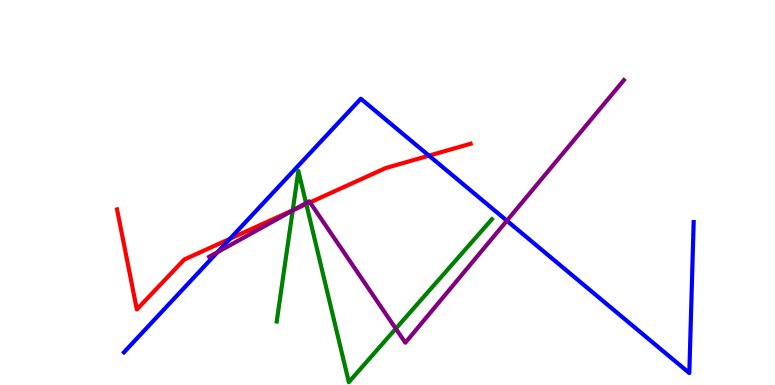[{'lines': ['blue', 'red'], 'intersections': [{'x': 2.97, 'y': 3.8}, {'x': 5.54, 'y': 5.96}]}, {'lines': ['green', 'red'], 'intersections': [{'x': 3.78, 'y': 4.54}, {'x': 3.95, 'y': 4.7}]}, {'lines': ['purple', 'red'], 'intersections': [{'x': 3.8, 'y': 4.56}, {'x': 4.0, 'y': 4.74}]}, {'lines': ['blue', 'green'], 'intersections': []}, {'lines': ['blue', 'purple'], 'intersections': [{'x': 2.81, 'y': 3.45}, {'x': 6.54, 'y': 4.27}]}, {'lines': ['green', 'purple'], 'intersections': [{'x': 3.78, 'y': 4.53}, {'x': 3.95, 'y': 4.72}, {'x': 5.11, 'y': 1.46}]}]